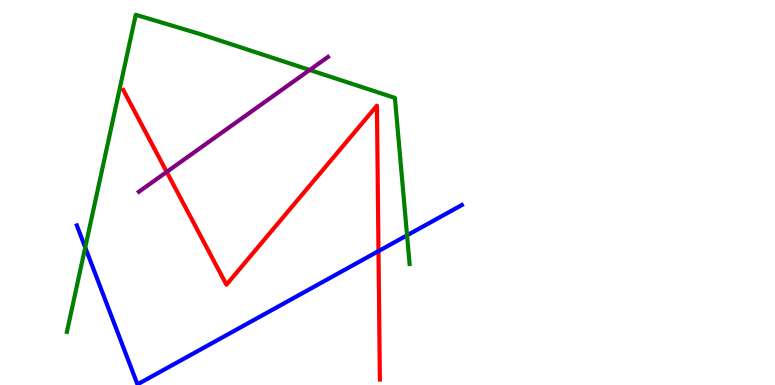[{'lines': ['blue', 'red'], 'intersections': [{'x': 4.88, 'y': 3.48}]}, {'lines': ['green', 'red'], 'intersections': []}, {'lines': ['purple', 'red'], 'intersections': [{'x': 2.15, 'y': 5.53}]}, {'lines': ['blue', 'green'], 'intersections': [{'x': 1.1, 'y': 3.57}, {'x': 5.25, 'y': 3.89}]}, {'lines': ['blue', 'purple'], 'intersections': []}, {'lines': ['green', 'purple'], 'intersections': [{'x': 4.0, 'y': 8.18}]}]